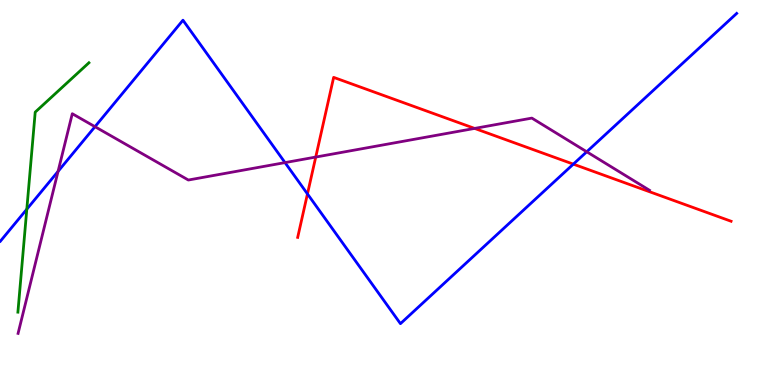[{'lines': ['blue', 'red'], 'intersections': [{'x': 3.97, 'y': 4.96}, {'x': 7.4, 'y': 5.74}]}, {'lines': ['green', 'red'], 'intersections': []}, {'lines': ['purple', 'red'], 'intersections': [{'x': 4.07, 'y': 5.92}, {'x': 6.12, 'y': 6.66}]}, {'lines': ['blue', 'green'], 'intersections': [{'x': 0.346, 'y': 4.57}]}, {'lines': ['blue', 'purple'], 'intersections': [{'x': 0.749, 'y': 5.55}, {'x': 1.23, 'y': 6.71}, {'x': 3.68, 'y': 5.78}, {'x': 7.57, 'y': 6.06}]}, {'lines': ['green', 'purple'], 'intersections': []}]